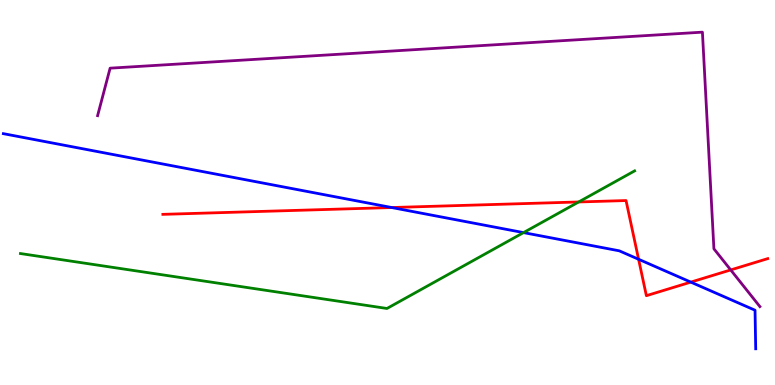[{'lines': ['blue', 'red'], 'intersections': [{'x': 5.05, 'y': 4.61}, {'x': 8.24, 'y': 3.27}, {'x': 8.91, 'y': 2.67}]}, {'lines': ['green', 'red'], 'intersections': [{'x': 7.47, 'y': 4.75}]}, {'lines': ['purple', 'red'], 'intersections': [{'x': 9.43, 'y': 2.99}]}, {'lines': ['blue', 'green'], 'intersections': [{'x': 6.76, 'y': 3.96}]}, {'lines': ['blue', 'purple'], 'intersections': []}, {'lines': ['green', 'purple'], 'intersections': []}]